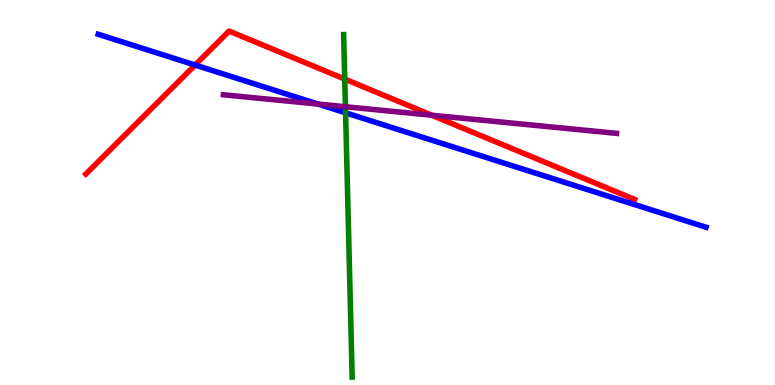[{'lines': ['blue', 'red'], 'intersections': [{'x': 2.52, 'y': 8.31}]}, {'lines': ['green', 'red'], 'intersections': [{'x': 4.45, 'y': 7.95}]}, {'lines': ['purple', 'red'], 'intersections': [{'x': 5.57, 'y': 7.01}]}, {'lines': ['blue', 'green'], 'intersections': [{'x': 4.46, 'y': 7.07}]}, {'lines': ['blue', 'purple'], 'intersections': [{'x': 4.1, 'y': 7.3}]}, {'lines': ['green', 'purple'], 'intersections': [{'x': 4.46, 'y': 7.23}]}]